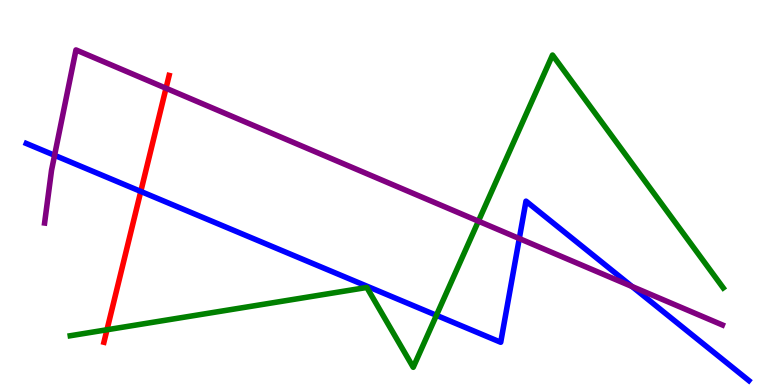[{'lines': ['blue', 'red'], 'intersections': [{'x': 1.82, 'y': 5.03}]}, {'lines': ['green', 'red'], 'intersections': [{'x': 1.38, 'y': 1.43}]}, {'lines': ['purple', 'red'], 'intersections': [{'x': 2.14, 'y': 7.71}]}, {'lines': ['blue', 'green'], 'intersections': [{'x': 5.63, 'y': 1.81}]}, {'lines': ['blue', 'purple'], 'intersections': [{'x': 0.704, 'y': 5.97}, {'x': 6.7, 'y': 3.8}, {'x': 8.16, 'y': 2.56}]}, {'lines': ['green', 'purple'], 'intersections': [{'x': 6.17, 'y': 4.26}]}]